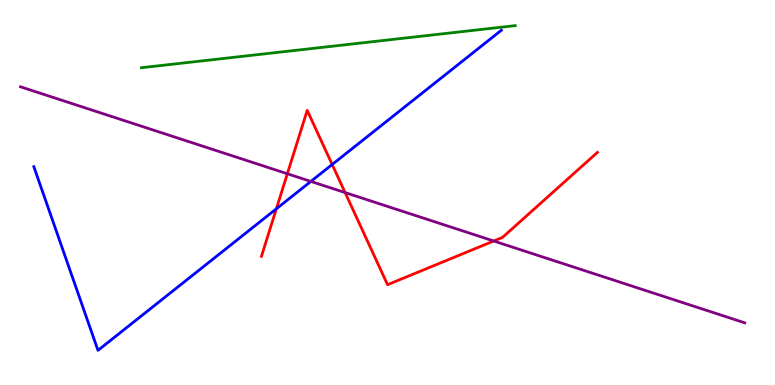[{'lines': ['blue', 'red'], 'intersections': [{'x': 3.57, 'y': 4.58}, {'x': 4.29, 'y': 5.73}]}, {'lines': ['green', 'red'], 'intersections': []}, {'lines': ['purple', 'red'], 'intersections': [{'x': 3.71, 'y': 5.49}, {'x': 4.45, 'y': 5.0}, {'x': 6.37, 'y': 3.74}]}, {'lines': ['blue', 'green'], 'intersections': []}, {'lines': ['blue', 'purple'], 'intersections': [{'x': 4.01, 'y': 5.29}]}, {'lines': ['green', 'purple'], 'intersections': []}]